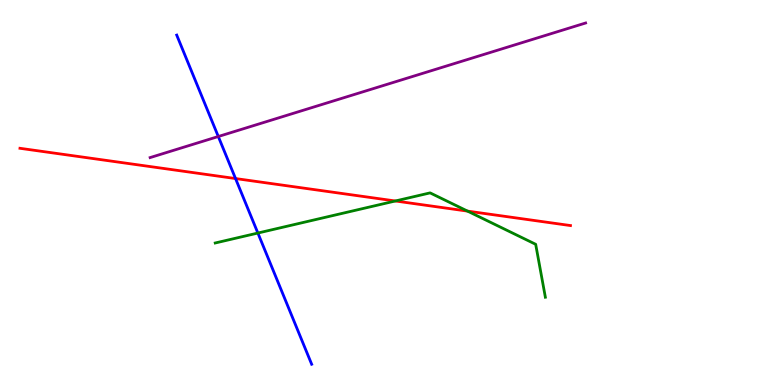[{'lines': ['blue', 'red'], 'intersections': [{'x': 3.04, 'y': 5.36}]}, {'lines': ['green', 'red'], 'intersections': [{'x': 5.1, 'y': 4.78}, {'x': 6.03, 'y': 4.52}]}, {'lines': ['purple', 'red'], 'intersections': []}, {'lines': ['blue', 'green'], 'intersections': [{'x': 3.33, 'y': 3.95}]}, {'lines': ['blue', 'purple'], 'intersections': [{'x': 2.82, 'y': 6.45}]}, {'lines': ['green', 'purple'], 'intersections': []}]